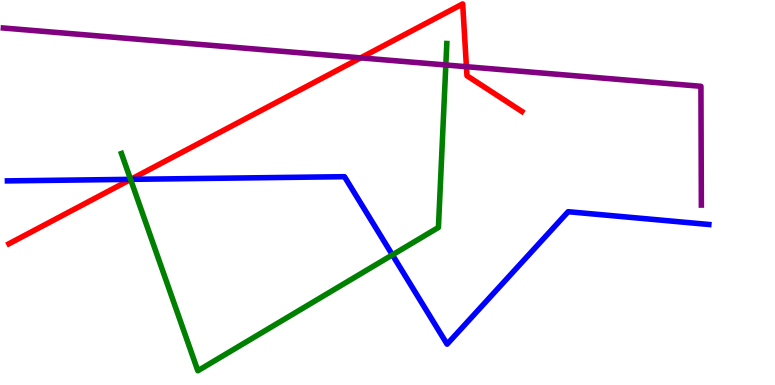[{'lines': ['blue', 'red'], 'intersections': [{'x': 1.69, 'y': 5.34}]}, {'lines': ['green', 'red'], 'intersections': [{'x': 1.69, 'y': 5.34}]}, {'lines': ['purple', 'red'], 'intersections': [{'x': 4.65, 'y': 8.5}, {'x': 6.02, 'y': 8.27}]}, {'lines': ['blue', 'green'], 'intersections': [{'x': 1.68, 'y': 5.34}, {'x': 5.06, 'y': 3.38}]}, {'lines': ['blue', 'purple'], 'intersections': []}, {'lines': ['green', 'purple'], 'intersections': [{'x': 5.75, 'y': 8.31}]}]